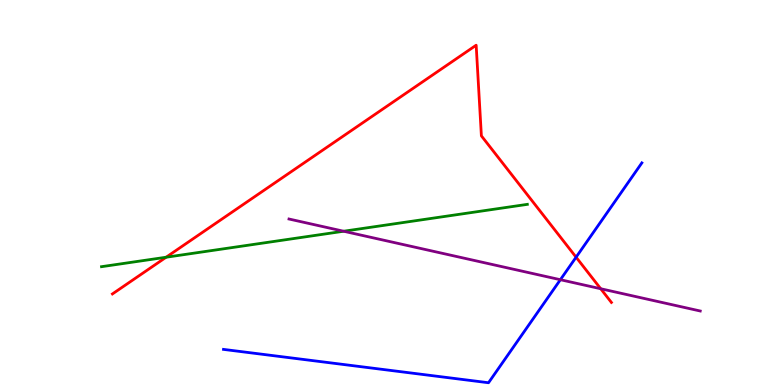[{'lines': ['blue', 'red'], 'intersections': [{'x': 7.43, 'y': 3.32}]}, {'lines': ['green', 'red'], 'intersections': [{'x': 2.14, 'y': 3.32}]}, {'lines': ['purple', 'red'], 'intersections': [{'x': 7.75, 'y': 2.5}]}, {'lines': ['blue', 'green'], 'intersections': []}, {'lines': ['blue', 'purple'], 'intersections': [{'x': 7.23, 'y': 2.73}]}, {'lines': ['green', 'purple'], 'intersections': [{'x': 4.43, 'y': 3.99}]}]